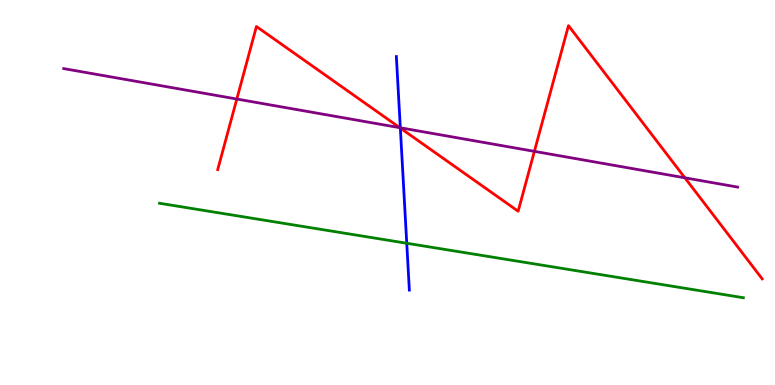[{'lines': ['blue', 'red'], 'intersections': [{'x': 5.17, 'y': 6.67}]}, {'lines': ['green', 'red'], 'intersections': []}, {'lines': ['purple', 'red'], 'intersections': [{'x': 3.06, 'y': 7.43}, {'x': 5.16, 'y': 6.68}, {'x': 6.9, 'y': 6.07}, {'x': 8.84, 'y': 5.38}]}, {'lines': ['blue', 'green'], 'intersections': [{'x': 5.25, 'y': 3.68}]}, {'lines': ['blue', 'purple'], 'intersections': [{'x': 5.17, 'y': 6.68}]}, {'lines': ['green', 'purple'], 'intersections': []}]